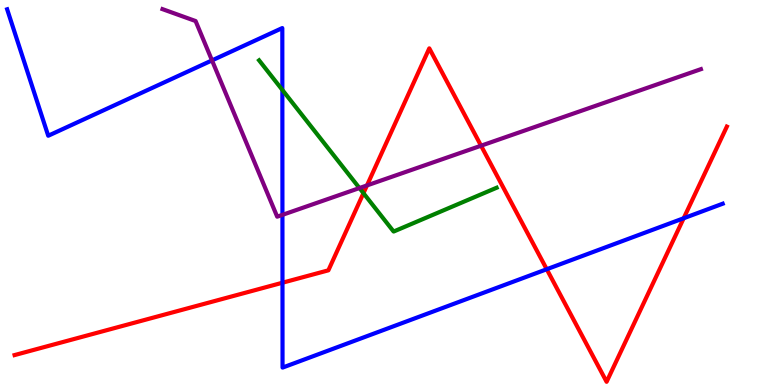[{'lines': ['blue', 'red'], 'intersections': [{'x': 3.64, 'y': 2.66}, {'x': 7.05, 'y': 3.01}, {'x': 8.82, 'y': 4.33}]}, {'lines': ['green', 'red'], 'intersections': [{'x': 4.69, 'y': 4.98}]}, {'lines': ['purple', 'red'], 'intersections': [{'x': 4.74, 'y': 5.18}, {'x': 6.21, 'y': 6.22}]}, {'lines': ['blue', 'green'], 'intersections': [{'x': 3.64, 'y': 7.66}]}, {'lines': ['blue', 'purple'], 'intersections': [{'x': 2.74, 'y': 8.43}, {'x': 3.64, 'y': 4.42}]}, {'lines': ['green', 'purple'], 'intersections': [{'x': 4.64, 'y': 5.12}]}]